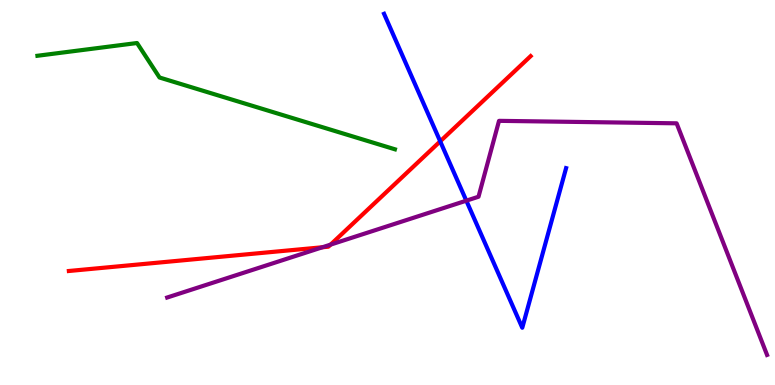[{'lines': ['blue', 'red'], 'intersections': [{'x': 5.68, 'y': 6.33}]}, {'lines': ['green', 'red'], 'intersections': []}, {'lines': ['purple', 'red'], 'intersections': [{'x': 4.16, 'y': 3.58}, {'x': 4.27, 'y': 3.65}]}, {'lines': ['blue', 'green'], 'intersections': []}, {'lines': ['blue', 'purple'], 'intersections': [{'x': 6.02, 'y': 4.79}]}, {'lines': ['green', 'purple'], 'intersections': []}]